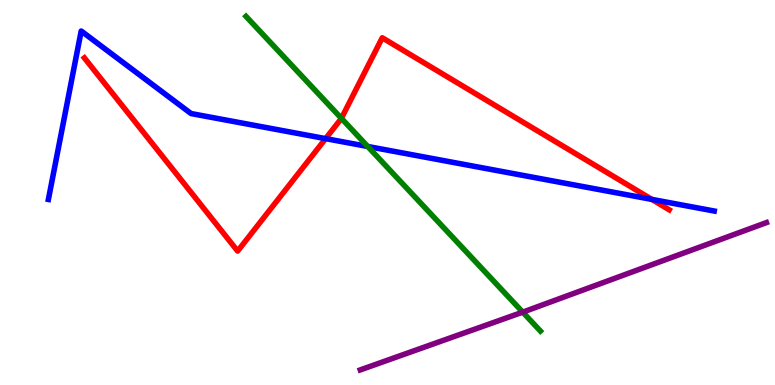[{'lines': ['blue', 'red'], 'intersections': [{'x': 4.2, 'y': 6.4}, {'x': 8.41, 'y': 4.82}]}, {'lines': ['green', 'red'], 'intersections': [{'x': 4.41, 'y': 6.93}]}, {'lines': ['purple', 'red'], 'intersections': []}, {'lines': ['blue', 'green'], 'intersections': [{'x': 4.74, 'y': 6.2}]}, {'lines': ['blue', 'purple'], 'intersections': []}, {'lines': ['green', 'purple'], 'intersections': [{'x': 6.74, 'y': 1.89}]}]